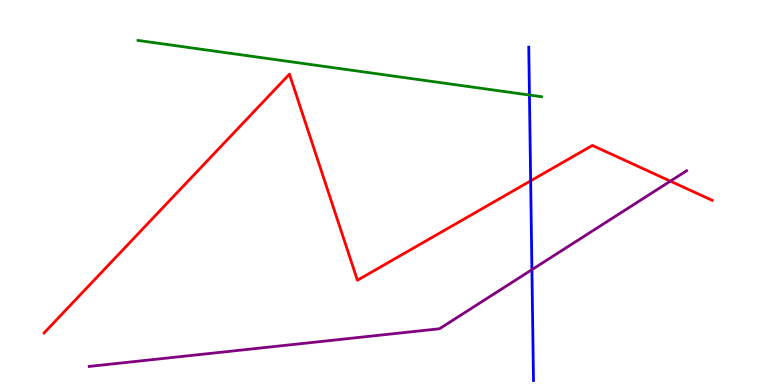[{'lines': ['blue', 'red'], 'intersections': [{'x': 6.85, 'y': 5.3}]}, {'lines': ['green', 'red'], 'intersections': []}, {'lines': ['purple', 'red'], 'intersections': [{'x': 8.65, 'y': 5.29}]}, {'lines': ['blue', 'green'], 'intersections': [{'x': 6.83, 'y': 7.53}]}, {'lines': ['blue', 'purple'], 'intersections': [{'x': 6.86, 'y': 3.0}]}, {'lines': ['green', 'purple'], 'intersections': []}]